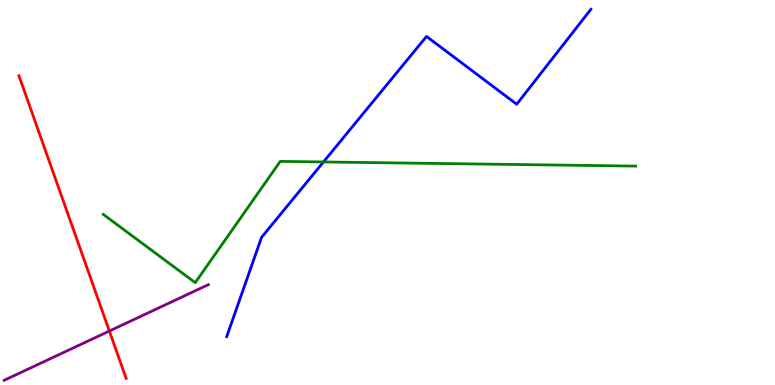[{'lines': ['blue', 'red'], 'intersections': []}, {'lines': ['green', 'red'], 'intersections': []}, {'lines': ['purple', 'red'], 'intersections': [{'x': 1.41, 'y': 1.4}]}, {'lines': ['blue', 'green'], 'intersections': [{'x': 4.17, 'y': 5.79}]}, {'lines': ['blue', 'purple'], 'intersections': []}, {'lines': ['green', 'purple'], 'intersections': []}]